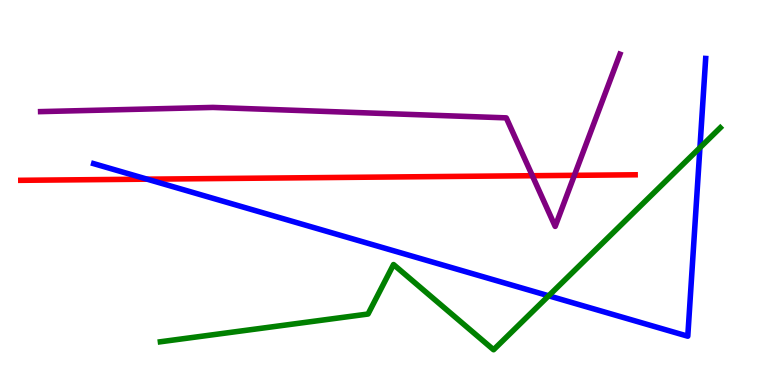[{'lines': ['blue', 'red'], 'intersections': [{'x': 1.9, 'y': 5.35}]}, {'lines': ['green', 'red'], 'intersections': []}, {'lines': ['purple', 'red'], 'intersections': [{'x': 6.87, 'y': 5.44}, {'x': 7.41, 'y': 5.45}]}, {'lines': ['blue', 'green'], 'intersections': [{'x': 7.08, 'y': 2.32}, {'x': 9.03, 'y': 6.16}]}, {'lines': ['blue', 'purple'], 'intersections': []}, {'lines': ['green', 'purple'], 'intersections': []}]